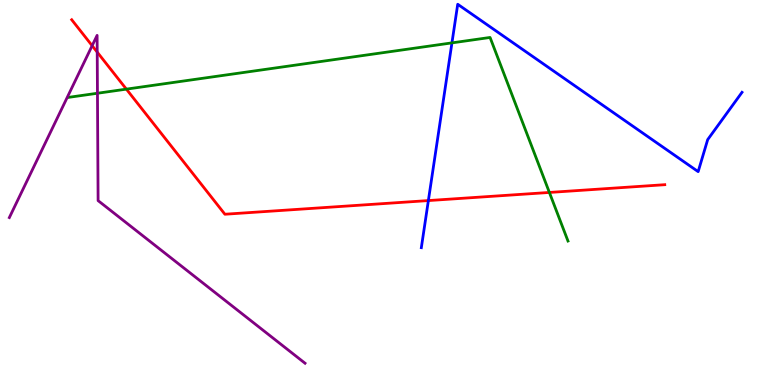[{'lines': ['blue', 'red'], 'intersections': [{'x': 5.53, 'y': 4.79}]}, {'lines': ['green', 'red'], 'intersections': [{'x': 1.63, 'y': 7.68}, {'x': 7.09, 'y': 5.0}]}, {'lines': ['purple', 'red'], 'intersections': [{'x': 1.19, 'y': 8.81}, {'x': 1.25, 'y': 8.65}]}, {'lines': ['blue', 'green'], 'intersections': [{'x': 5.83, 'y': 8.89}]}, {'lines': ['blue', 'purple'], 'intersections': []}, {'lines': ['green', 'purple'], 'intersections': [{'x': 1.26, 'y': 7.58}]}]